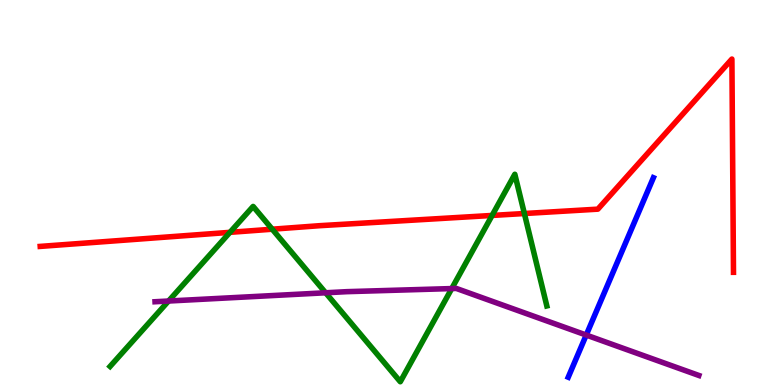[{'lines': ['blue', 'red'], 'intersections': []}, {'lines': ['green', 'red'], 'intersections': [{'x': 2.97, 'y': 3.97}, {'x': 3.51, 'y': 4.05}, {'x': 6.35, 'y': 4.4}, {'x': 6.77, 'y': 4.45}]}, {'lines': ['purple', 'red'], 'intersections': []}, {'lines': ['blue', 'green'], 'intersections': []}, {'lines': ['blue', 'purple'], 'intersections': [{'x': 7.56, 'y': 1.3}]}, {'lines': ['green', 'purple'], 'intersections': [{'x': 2.17, 'y': 2.18}, {'x': 4.2, 'y': 2.4}, {'x': 5.83, 'y': 2.5}]}]